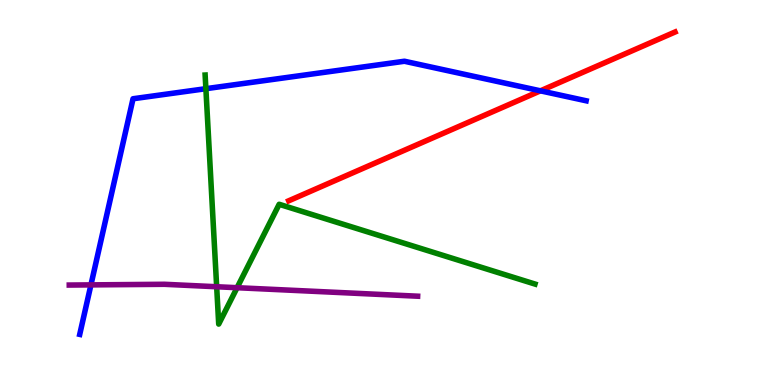[{'lines': ['blue', 'red'], 'intersections': [{'x': 6.97, 'y': 7.64}]}, {'lines': ['green', 'red'], 'intersections': []}, {'lines': ['purple', 'red'], 'intersections': []}, {'lines': ['blue', 'green'], 'intersections': [{'x': 2.66, 'y': 7.7}]}, {'lines': ['blue', 'purple'], 'intersections': [{'x': 1.17, 'y': 2.6}]}, {'lines': ['green', 'purple'], 'intersections': [{'x': 2.8, 'y': 2.55}, {'x': 3.06, 'y': 2.53}]}]